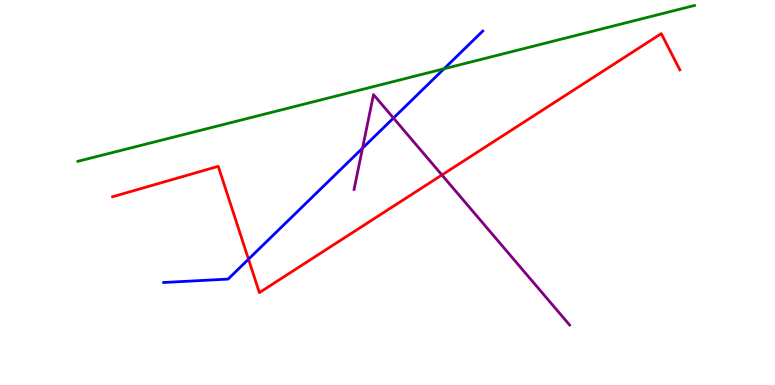[{'lines': ['blue', 'red'], 'intersections': [{'x': 3.21, 'y': 3.27}]}, {'lines': ['green', 'red'], 'intersections': []}, {'lines': ['purple', 'red'], 'intersections': [{'x': 5.7, 'y': 5.46}]}, {'lines': ['blue', 'green'], 'intersections': [{'x': 5.73, 'y': 8.21}]}, {'lines': ['blue', 'purple'], 'intersections': [{'x': 4.68, 'y': 6.15}, {'x': 5.08, 'y': 6.93}]}, {'lines': ['green', 'purple'], 'intersections': []}]